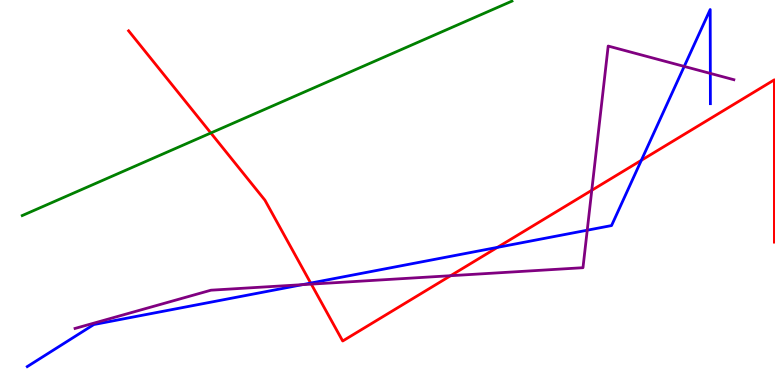[{'lines': ['blue', 'red'], 'intersections': [{'x': 4.01, 'y': 2.65}, {'x': 6.42, 'y': 3.57}, {'x': 8.28, 'y': 5.84}]}, {'lines': ['green', 'red'], 'intersections': [{'x': 2.72, 'y': 6.55}]}, {'lines': ['purple', 'red'], 'intersections': [{'x': 4.02, 'y': 2.62}, {'x': 5.81, 'y': 2.84}, {'x': 7.64, 'y': 5.06}]}, {'lines': ['blue', 'green'], 'intersections': []}, {'lines': ['blue', 'purple'], 'intersections': [{'x': 3.9, 'y': 2.61}, {'x': 7.58, 'y': 4.02}, {'x': 8.83, 'y': 8.27}, {'x': 9.17, 'y': 8.09}]}, {'lines': ['green', 'purple'], 'intersections': []}]